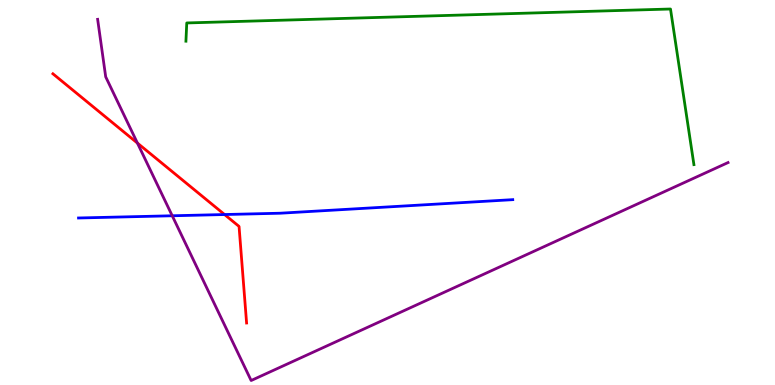[{'lines': ['blue', 'red'], 'intersections': [{'x': 2.9, 'y': 4.43}]}, {'lines': ['green', 'red'], 'intersections': []}, {'lines': ['purple', 'red'], 'intersections': [{'x': 1.77, 'y': 6.28}]}, {'lines': ['blue', 'green'], 'intersections': []}, {'lines': ['blue', 'purple'], 'intersections': [{'x': 2.22, 'y': 4.4}]}, {'lines': ['green', 'purple'], 'intersections': []}]